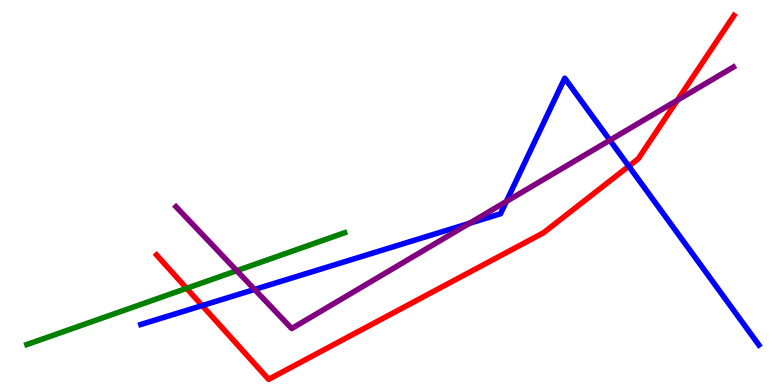[{'lines': ['blue', 'red'], 'intersections': [{'x': 2.61, 'y': 2.06}, {'x': 8.11, 'y': 5.68}]}, {'lines': ['green', 'red'], 'intersections': [{'x': 2.41, 'y': 2.51}]}, {'lines': ['purple', 'red'], 'intersections': [{'x': 8.74, 'y': 7.4}]}, {'lines': ['blue', 'green'], 'intersections': []}, {'lines': ['blue', 'purple'], 'intersections': [{'x': 3.29, 'y': 2.48}, {'x': 6.06, 'y': 4.2}, {'x': 6.53, 'y': 4.77}, {'x': 7.87, 'y': 6.36}]}, {'lines': ['green', 'purple'], 'intersections': [{'x': 3.06, 'y': 2.97}]}]